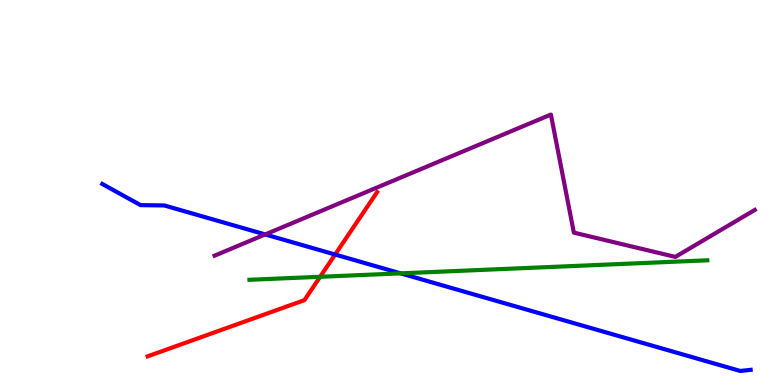[{'lines': ['blue', 'red'], 'intersections': [{'x': 4.32, 'y': 3.39}]}, {'lines': ['green', 'red'], 'intersections': [{'x': 4.13, 'y': 2.81}]}, {'lines': ['purple', 'red'], 'intersections': []}, {'lines': ['blue', 'green'], 'intersections': [{'x': 5.17, 'y': 2.9}]}, {'lines': ['blue', 'purple'], 'intersections': [{'x': 3.42, 'y': 3.91}]}, {'lines': ['green', 'purple'], 'intersections': []}]